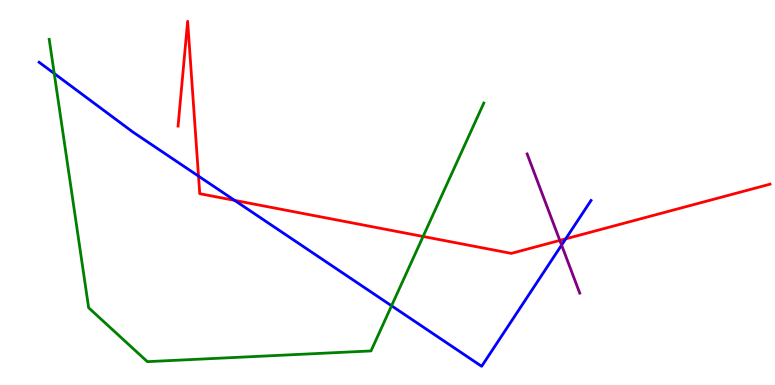[{'lines': ['blue', 'red'], 'intersections': [{'x': 2.56, 'y': 5.43}, {'x': 3.03, 'y': 4.8}, {'x': 7.3, 'y': 3.8}]}, {'lines': ['green', 'red'], 'intersections': [{'x': 5.46, 'y': 3.86}]}, {'lines': ['purple', 'red'], 'intersections': [{'x': 7.22, 'y': 3.76}]}, {'lines': ['blue', 'green'], 'intersections': [{'x': 0.7, 'y': 8.09}, {'x': 5.05, 'y': 2.06}]}, {'lines': ['blue', 'purple'], 'intersections': [{'x': 7.25, 'y': 3.63}]}, {'lines': ['green', 'purple'], 'intersections': []}]